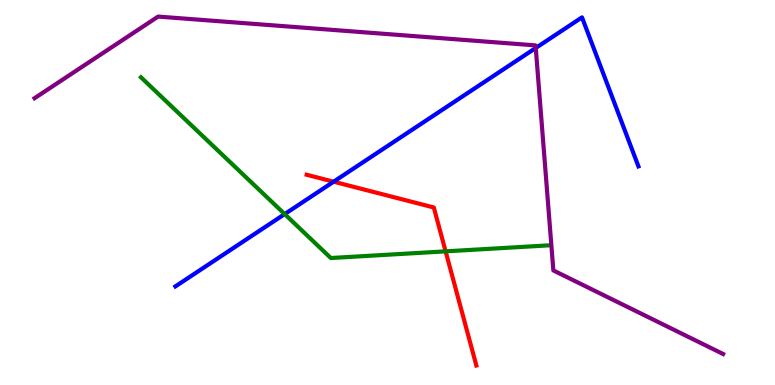[{'lines': ['blue', 'red'], 'intersections': [{'x': 4.3, 'y': 5.28}]}, {'lines': ['green', 'red'], 'intersections': [{'x': 5.75, 'y': 3.47}]}, {'lines': ['purple', 'red'], 'intersections': []}, {'lines': ['blue', 'green'], 'intersections': [{'x': 3.67, 'y': 4.44}]}, {'lines': ['blue', 'purple'], 'intersections': [{'x': 6.91, 'y': 8.75}]}, {'lines': ['green', 'purple'], 'intersections': []}]